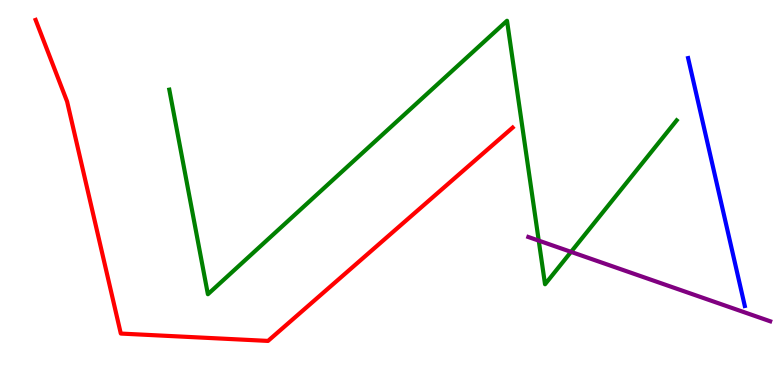[{'lines': ['blue', 'red'], 'intersections': []}, {'lines': ['green', 'red'], 'intersections': []}, {'lines': ['purple', 'red'], 'intersections': []}, {'lines': ['blue', 'green'], 'intersections': []}, {'lines': ['blue', 'purple'], 'intersections': []}, {'lines': ['green', 'purple'], 'intersections': [{'x': 6.95, 'y': 3.75}, {'x': 7.37, 'y': 3.46}]}]